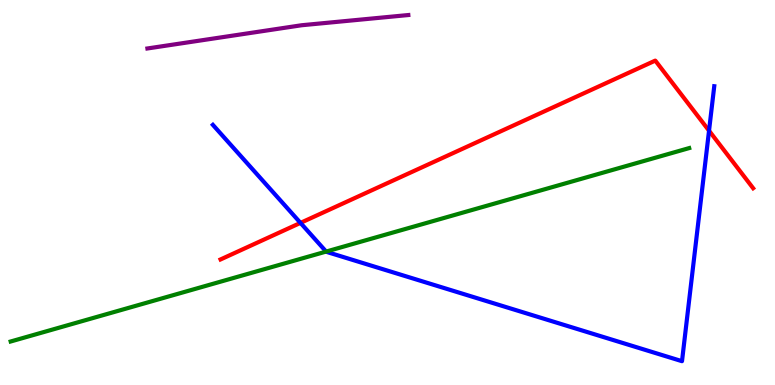[{'lines': ['blue', 'red'], 'intersections': [{'x': 3.88, 'y': 4.21}, {'x': 9.15, 'y': 6.61}]}, {'lines': ['green', 'red'], 'intersections': []}, {'lines': ['purple', 'red'], 'intersections': []}, {'lines': ['blue', 'green'], 'intersections': [{'x': 4.21, 'y': 3.47}]}, {'lines': ['blue', 'purple'], 'intersections': []}, {'lines': ['green', 'purple'], 'intersections': []}]